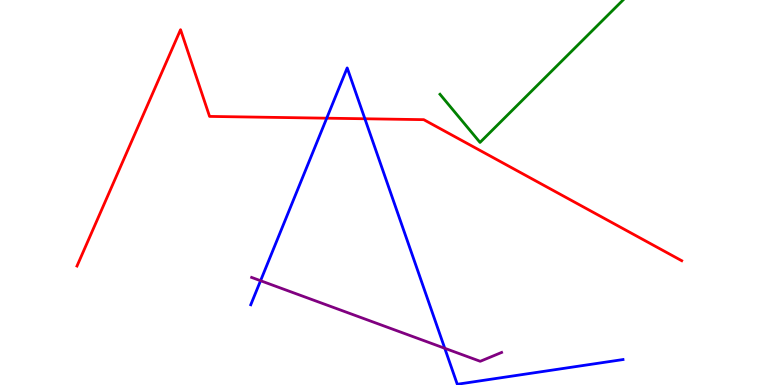[{'lines': ['blue', 'red'], 'intersections': [{'x': 4.22, 'y': 6.93}, {'x': 4.71, 'y': 6.92}]}, {'lines': ['green', 'red'], 'intersections': []}, {'lines': ['purple', 'red'], 'intersections': []}, {'lines': ['blue', 'green'], 'intersections': []}, {'lines': ['blue', 'purple'], 'intersections': [{'x': 3.36, 'y': 2.71}, {'x': 5.74, 'y': 0.954}]}, {'lines': ['green', 'purple'], 'intersections': []}]